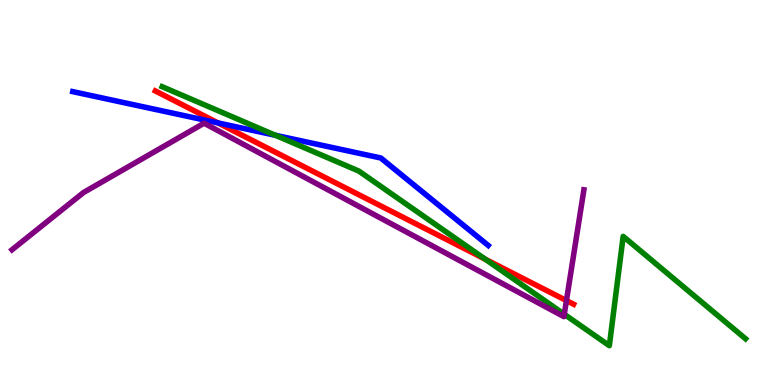[{'lines': ['blue', 'red'], 'intersections': [{'x': 2.81, 'y': 6.81}]}, {'lines': ['green', 'red'], 'intersections': [{'x': 6.26, 'y': 3.27}]}, {'lines': ['purple', 'red'], 'intersections': [{'x': 7.31, 'y': 2.19}]}, {'lines': ['blue', 'green'], 'intersections': [{'x': 3.55, 'y': 6.49}]}, {'lines': ['blue', 'purple'], 'intersections': []}, {'lines': ['green', 'purple'], 'intersections': [{'x': 7.28, 'y': 1.84}]}]